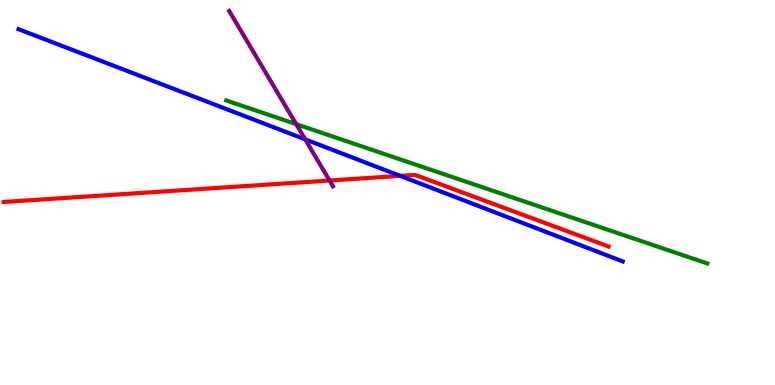[{'lines': ['blue', 'red'], 'intersections': [{'x': 5.16, 'y': 5.43}]}, {'lines': ['green', 'red'], 'intersections': []}, {'lines': ['purple', 'red'], 'intersections': [{'x': 4.25, 'y': 5.31}]}, {'lines': ['blue', 'green'], 'intersections': []}, {'lines': ['blue', 'purple'], 'intersections': [{'x': 3.94, 'y': 6.38}]}, {'lines': ['green', 'purple'], 'intersections': [{'x': 3.82, 'y': 6.78}]}]